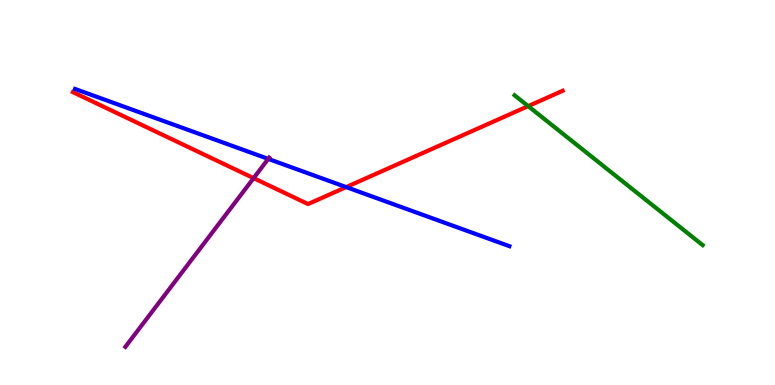[{'lines': ['blue', 'red'], 'intersections': [{'x': 4.47, 'y': 5.14}]}, {'lines': ['green', 'red'], 'intersections': [{'x': 6.82, 'y': 7.24}]}, {'lines': ['purple', 'red'], 'intersections': [{'x': 3.27, 'y': 5.37}]}, {'lines': ['blue', 'green'], 'intersections': []}, {'lines': ['blue', 'purple'], 'intersections': [{'x': 3.46, 'y': 5.87}]}, {'lines': ['green', 'purple'], 'intersections': []}]